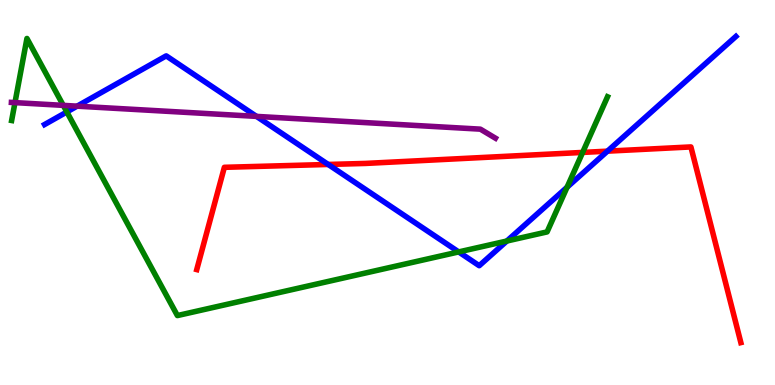[{'lines': ['blue', 'red'], 'intersections': [{'x': 4.23, 'y': 5.73}, {'x': 7.84, 'y': 6.07}]}, {'lines': ['green', 'red'], 'intersections': [{'x': 7.52, 'y': 6.04}]}, {'lines': ['purple', 'red'], 'intersections': []}, {'lines': ['blue', 'green'], 'intersections': [{'x': 0.862, 'y': 7.09}, {'x': 5.92, 'y': 3.46}, {'x': 6.54, 'y': 3.74}, {'x': 7.32, 'y': 5.14}]}, {'lines': ['blue', 'purple'], 'intersections': [{'x': 0.995, 'y': 7.24}, {'x': 3.31, 'y': 6.98}]}, {'lines': ['green', 'purple'], 'intersections': [{'x': 0.193, 'y': 7.33}, {'x': 0.816, 'y': 7.26}]}]